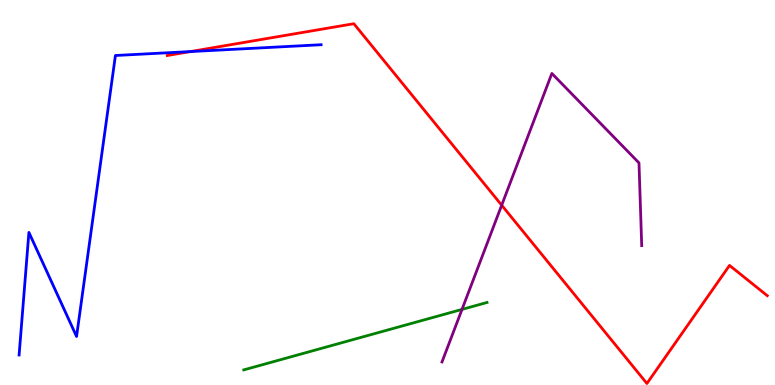[{'lines': ['blue', 'red'], 'intersections': [{'x': 2.46, 'y': 8.66}]}, {'lines': ['green', 'red'], 'intersections': []}, {'lines': ['purple', 'red'], 'intersections': [{'x': 6.47, 'y': 4.67}]}, {'lines': ['blue', 'green'], 'intersections': []}, {'lines': ['blue', 'purple'], 'intersections': []}, {'lines': ['green', 'purple'], 'intersections': [{'x': 5.96, 'y': 1.96}]}]